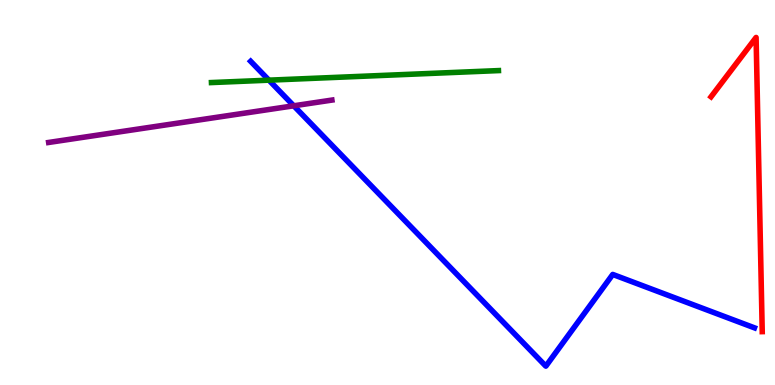[{'lines': ['blue', 'red'], 'intersections': []}, {'lines': ['green', 'red'], 'intersections': []}, {'lines': ['purple', 'red'], 'intersections': []}, {'lines': ['blue', 'green'], 'intersections': [{'x': 3.47, 'y': 7.92}]}, {'lines': ['blue', 'purple'], 'intersections': [{'x': 3.79, 'y': 7.25}]}, {'lines': ['green', 'purple'], 'intersections': []}]